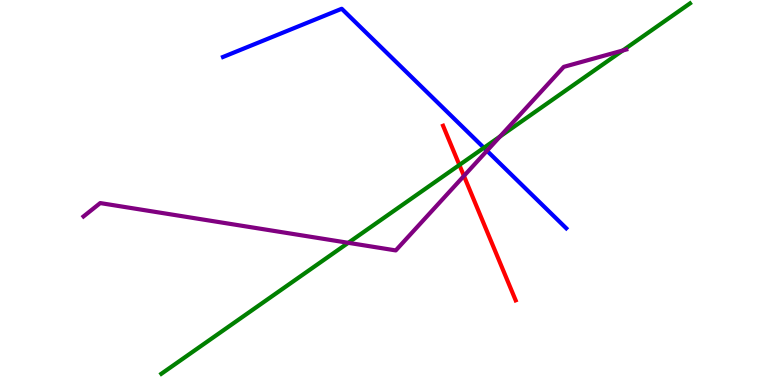[{'lines': ['blue', 'red'], 'intersections': []}, {'lines': ['green', 'red'], 'intersections': [{'x': 5.93, 'y': 5.72}]}, {'lines': ['purple', 'red'], 'intersections': [{'x': 5.99, 'y': 5.43}]}, {'lines': ['blue', 'green'], 'intersections': [{'x': 6.24, 'y': 6.16}]}, {'lines': ['blue', 'purple'], 'intersections': [{'x': 6.28, 'y': 6.08}]}, {'lines': ['green', 'purple'], 'intersections': [{'x': 4.49, 'y': 3.69}, {'x': 6.45, 'y': 6.46}, {'x': 8.04, 'y': 8.69}]}]